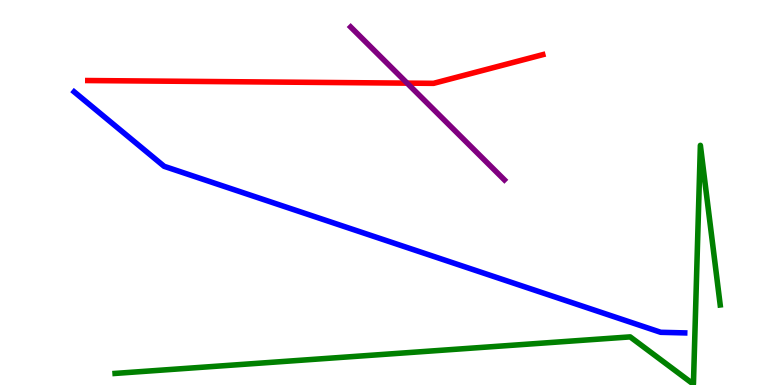[{'lines': ['blue', 'red'], 'intersections': []}, {'lines': ['green', 'red'], 'intersections': []}, {'lines': ['purple', 'red'], 'intersections': [{'x': 5.25, 'y': 7.84}]}, {'lines': ['blue', 'green'], 'intersections': []}, {'lines': ['blue', 'purple'], 'intersections': []}, {'lines': ['green', 'purple'], 'intersections': []}]